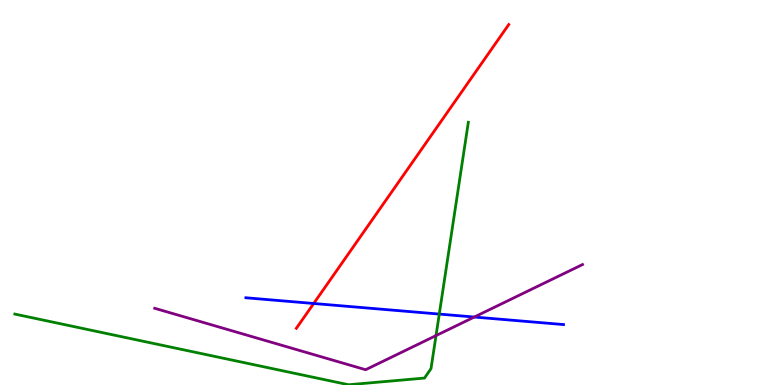[{'lines': ['blue', 'red'], 'intersections': [{'x': 4.05, 'y': 2.12}]}, {'lines': ['green', 'red'], 'intersections': []}, {'lines': ['purple', 'red'], 'intersections': []}, {'lines': ['blue', 'green'], 'intersections': [{'x': 5.67, 'y': 1.84}]}, {'lines': ['blue', 'purple'], 'intersections': [{'x': 6.12, 'y': 1.77}]}, {'lines': ['green', 'purple'], 'intersections': [{'x': 5.63, 'y': 1.28}]}]